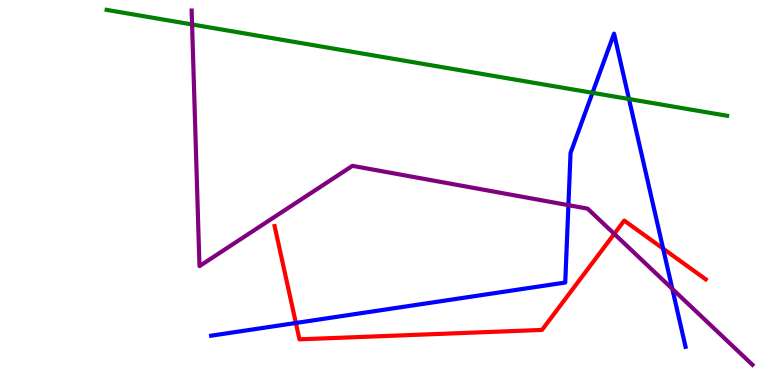[{'lines': ['blue', 'red'], 'intersections': [{'x': 3.82, 'y': 1.61}, {'x': 8.56, 'y': 3.54}]}, {'lines': ['green', 'red'], 'intersections': []}, {'lines': ['purple', 'red'], 'intersections': [{'x': 7.93, 'y': 3.93}]}, {'lines': ['blue', 'green'], 'intersections': [{'x': 7.64, 'y': 7.59}, {'x': 8.12, 'y': 7.43}]}, {'lines': ['blue', 'purple'], 'intersections': [{'x': 7.33, 'y': 4.67}, {'x': 8.68, 'y': 2.5}]}, {'lines': ['green', 'purple'], 'intersections': [{'x': 2.48, 'y': 9.36}]}]